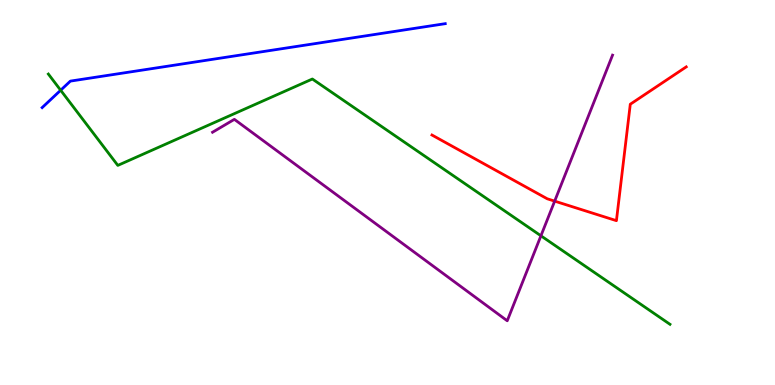[{'lines': ['blue', 'red'], 'intersections': []}, {'lines': ['green', 'red'], 'intersections': []}, {'lines': ['purple', 'red'], 'intersections': [{'x': 7.16, 'y': 4.78}]}, {'lines': ['blue', 'green'], 'intersections': [{'x': 0.783, 'y': 7.66}]}, {'lines': ['blue', 'purple'], 'intersections': []}, {'lines': ['green', 'purple'], 'intersections': [{'x': 6.98, 'y': 3.88}]}]